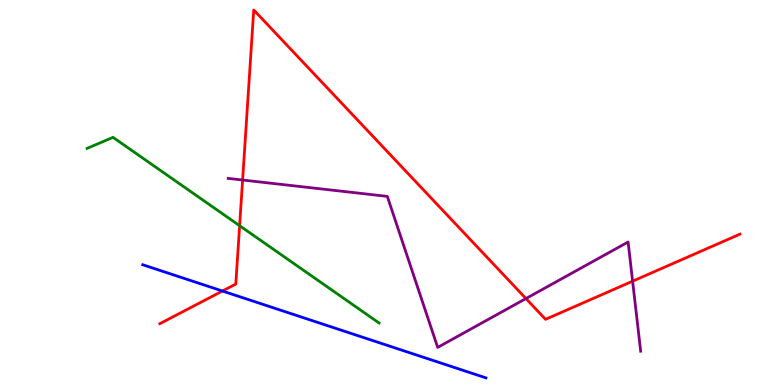[{'lines': ['blue', 'red'], 'intersections': [{'x': 2.87, 'y': 2.44}]}, {'lines': ['green', 'red'], 'intersections': [{'x': 3.09, 'y': 4.14}]}, {'lines': ['purple', 'red'], 'intersections': [{'x': 3.13, 'y': 5.32}, {'x': 6.79, 'y': 2.25}, {'x': 8.16, 'y': 2.7}]}, {'lines': ['blue', 'green'], 'intersections': []}, {'lines': ['blue', 'purple'], 'intersections': []}, {'lines': ['green', 'purple'], 'intersections': []}]